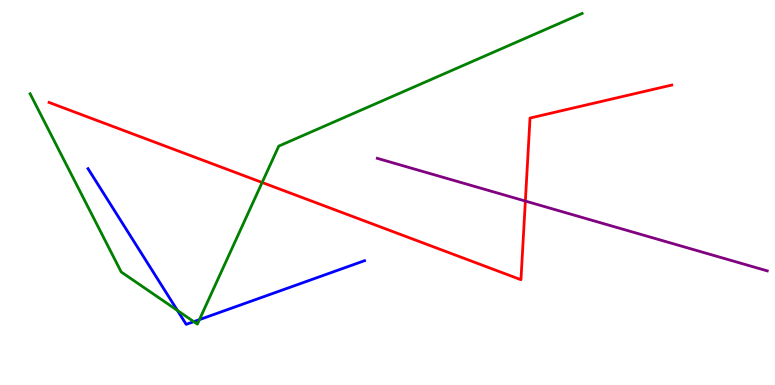[{'lines': ['blue', 'red'], 'intersections': []}, {'lines': ['green', 'red'], 'intersections': [{'x': 3.38, 'y': 5.26}]}, {'lines': ['purple', 'red'], 'intersections': [{'x': 6.78, 'y': 4.78}]}, {'lines': ['blue', 'green'], 'intersections': [{'x': 2.29, 'y': 1.94}, {'x': 2.5, 'y': 1.65}, {'x': 2.57, 'y': 1.7}]}, {'lines': ['blue', 'purple'], 'intersections': []}, {'lines': ['green', 'purple'], 'intersections': []}]